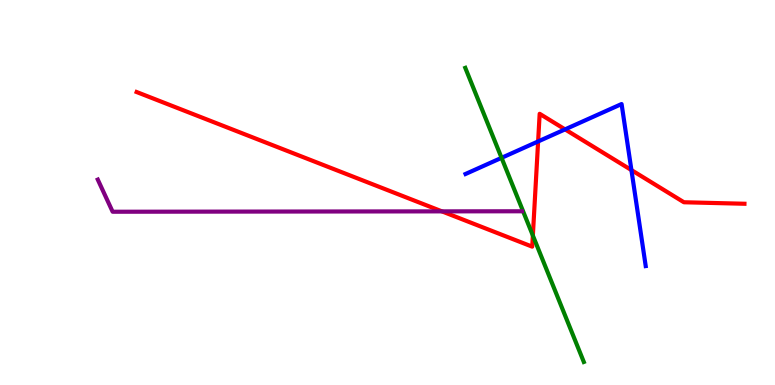[{'lines': ['blue', 'red'], 'intersections': [{'x': 6.94, 'y': 6.33}, {'x': 7.29, 'y': 6.64}, {'x': 8.15, 'y': 5.58}]}, {'lines': ['green', 'red'], 'intersections': [{'x': 6.88, 'y': 3.88}]}, {'lines': ['purple', 'red'], 'intersections': [{'x': 5.7, 'y': 4.51}]}, {'lines': ['blue', 'green'], 'intersections': [{'x': 6.47, 'y': 5.9}]}, {'lines': ['blue', 'purple'], 'intersections': []}, {'lines': ['green', 'purple'], 'intersections': []}]